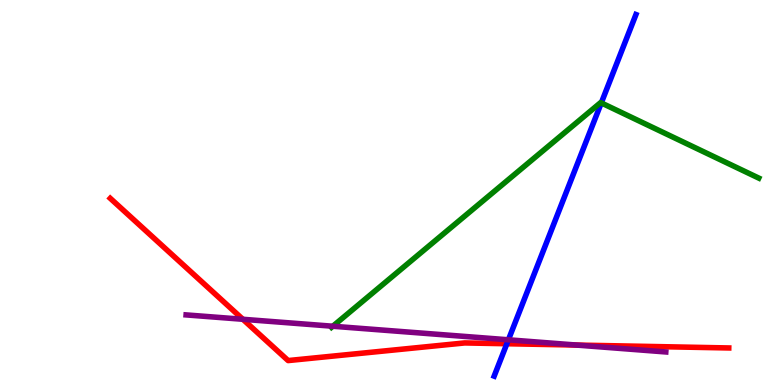[{'lines': ['blue', 'red'], 'intersections': [{'x': 6.54, 'y': 1.07}]}, {'lines': ['green', 'red'], 'intersections': []}, {'lines': ['purple', 'red'], 'intersections': [{'x': 3.13, 'y': 1.71}, {'x': 7.44, 'y': 1.04}]}, {'lines': ['blue', 'green'], 'intersections': [{'x': 7.76, 'y': 7.33}]}, {'lines': ['blue', 'purple'], 'intersections': [{'x': 6.56, 'y': 1.17}]}, {'lines': ['green', 'purple'], 'intersections': [{'x': 4.29, 'y': 1.53}]}]